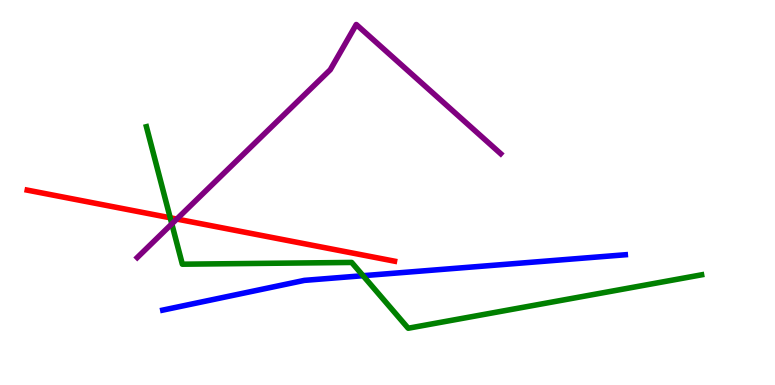[{'lines': ['blue', 'red'], 'intersections': []}, {'lines': ['green', 'red'], 'intersections': [{'x': 2.2, 'y': 4.34}]}, {'lines': ['purple', 'red'], 'intersections': [{'x': 2.28, 'y': 4.31}]}, {'lines': ['blue', 'green'], 'intersections': [{'x': 4.68, 'y': 2.84}]}, {'lines': ['blue', 'purple'], 'intersections': []}, {'lines': ['green', 'purple'], 'intersections': [{'x': 2.22, 'y': 4.18}]}]